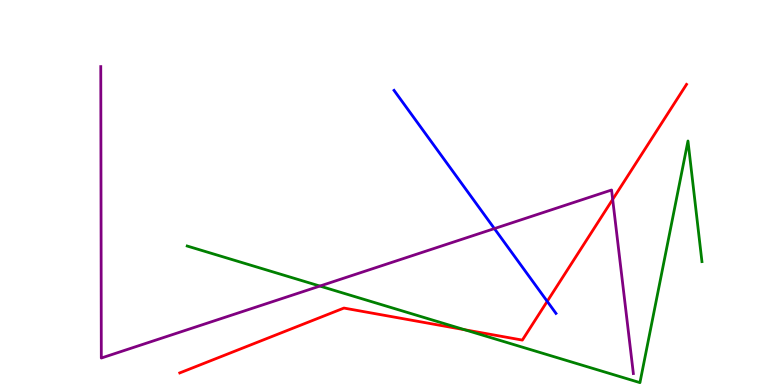[{'lines': ['blue', 'red'], 'intersections': [{'x': 7.06, 'y': 2.17}]}, {'lines': ['green', 'red'], 'intersections': [{'x': 6.0, 'y': 1.44}]}, {'lines': ['purple', 'red'], 'intersections': [{'x': 7.91, 'y': 4.82}]}, {'lines': ['blue', 'green'], 'intersections': []}, {'lines': ['blue', 'purple'], 'intersections': [{'x': 6.38, 'y': 4.06}]}, {'lines': ['green', 'purple'], 'intersections': [{'x': 4.13, 'y': 2.57}]}]